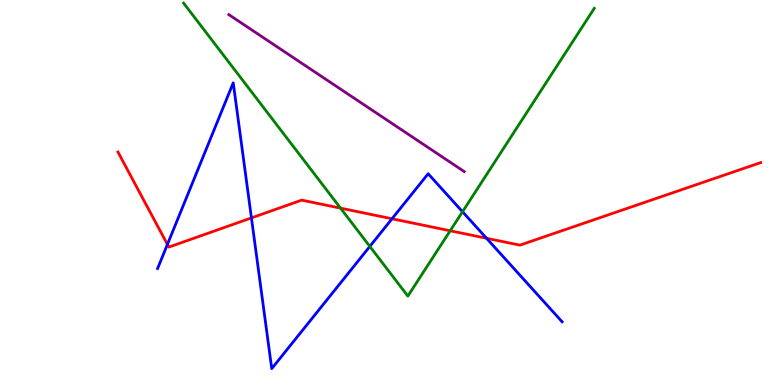[{'lines': ['blue', 'red'], 'intersections': [{'x': 2.16, 'y': 3.65}, {'x': 3.24, 'y': 4.34}, {'x': 5.06, 'y': 4.32}, {'x': 6.28, 'y': 3.81}]}, {'lines': ['green', 'red'], 'intersections': [{'x': 4.39, 'y': 4.59}, {'x': 5.81, 'y': 4.01}]}, {'lines': ['purple', 'red'], 'intersections': []}, {'lines': ['blue', 'green'], 'intersections': [{'x': 4.77, 'y': 3.6}, {'x': 5.97, 'y': 4.5}]}, {'lines': ['blue', 'purple'], 'intersections': []}, {'lines': ['green', 'purple'], 'intersections': []}]